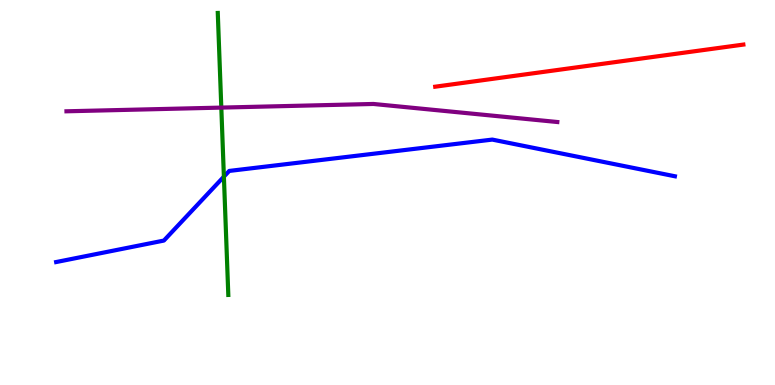[{'lines': ['blue', 'red'], 'intersections': []}, {'lines': ['green', 'red'], 'intersections': []}, {'lines': ['purple', 'red'], 'intersections': []}, {'lines': ['blue', 'green'], 'intersections': [{'x': 2.89, 'y': 5.41}]}, {'lines': ['blue', 'purple'], 'intersections': []}, {'lines': ['green', 'purple'], 'intersections': [{'x': 2.86, 'y': 7.21}]}]